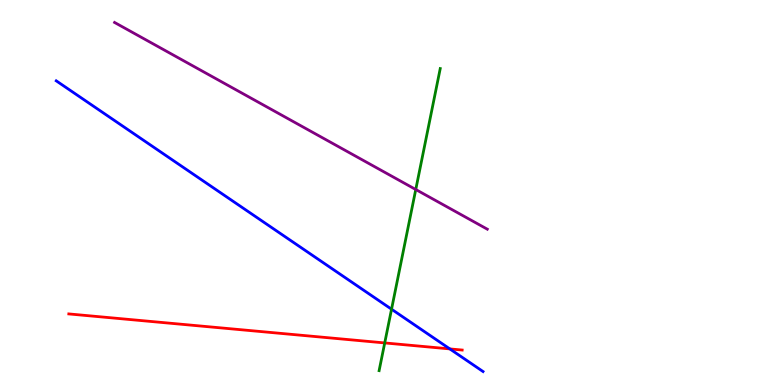[{'lines': ['blue', 'red'], 'intersections': [{'x': 5.8, 'y': 0.937}]}, {'lines': ['green', 'red'], 'intersections': [{'x': 4.96, 'y': 1.09}]}, {'lines': ['purple', 'red'], 'intersections': []}, {'lines': ['blue', 'green'], 'intersections': [{'x': 5.05, 'y': 1.97}]}, {'lines': ['blue', 'purple'], 'intersections': []}, {'lines': ['green', 'purple'], 'intersections': [{'x': 5.36, 'y': 5.08}]}]